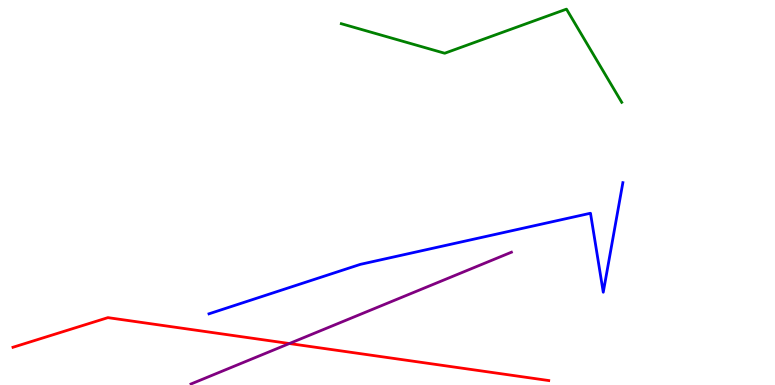[{'lines': ['blue', 'red'], 'intersections': []}, {'lines': ['green', 'red'], 'intersections': []}, {'lines': ['purple', 'red'], 'intersections': [{'x': 3.73, 'y': 1.08}]}, {'lines': ['blue', 'green'], 'intersections': []}, {'lines': ['blue', 'purple'], 'intersections': []}, {'lines': ['green', 'purple'], 'intersections': []}]